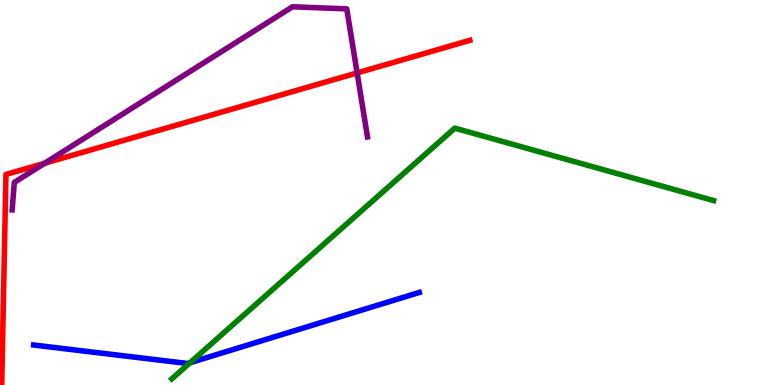[{'lines': ['blue', 'red'], 'intersections': []}, {'lines': ['green', 'red'], 'intersections': []}, {'lines': ['purple', 'red'], 'intersections': [{'x': 0.576, 'y': 5.76}, {'x': 4.61, 'y': 8.11}]}, {'lines': ['blue', 'green'], 'intersections': [{'x': 2.45, 'y': 0.578}]}, {'lines': ['blue', 'purple'], 'intersections': []}, {'lines': ['green', 'purple'], 'intersections': []}]